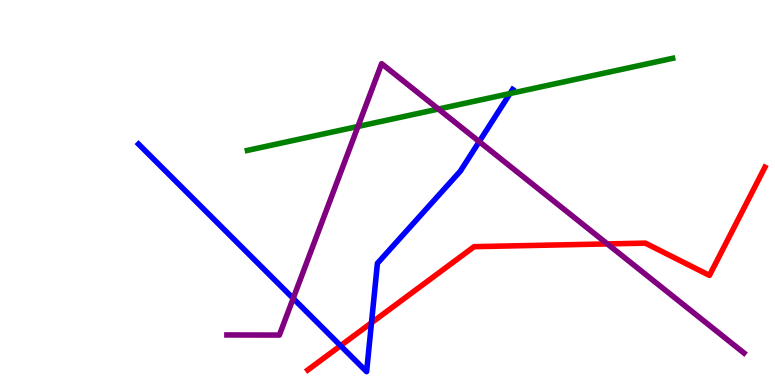[{'lines': ['blue', 'red'], 'intersections': [{'x': 4.39, 'y': 1.02}, {'x': 4.79, 'y': 1.62}]}, {'lines': ['green', 'red'], 'intersections': []}, {'lines': ['purple', 'red'], 'intersections': [{'x': 7.84, 'y': 3.66}]}, {'lines': ['blue', 'green'], 'intersections': [{'x': 6.58, 'y': 7.57}]}, {'lines': ['blue', 'purple'], 'intersections': [{'x': 3.78, 'y': 2.25}, {'x': 6.18, 'y': 6.32}]}, {'lines': ['green', 'purple'], 'intersections': [{'x': 4.62, 'y': 6.72}, {'x': 5.66, 'y': 7.17}]}]